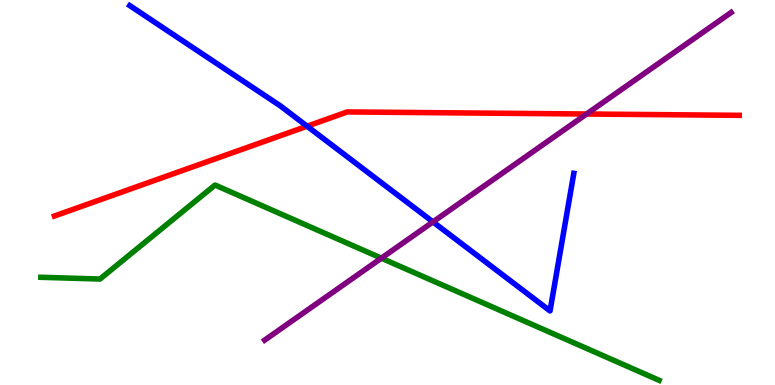[{'lines': ['blue', 'red'], 'intersections': [{'x': 3.96, 'y': 6.72}]}, {'lines': ['green', 'red'], 'intersections': []}, {'lines': ['purple', 'red'], 'intersections': [{'x': 7.57, 'y': 7.04}]}, {'lines': ['blue', 'green'], 'intersections': []}, {'lines': ['blue', 'purple'], 'intersections': [{'x': 5.59, 'y': 4.24}]}, {'lines': ['green', 'purple'], 'intersections': [{'x': 4.92, 'y': 3.29}]}]